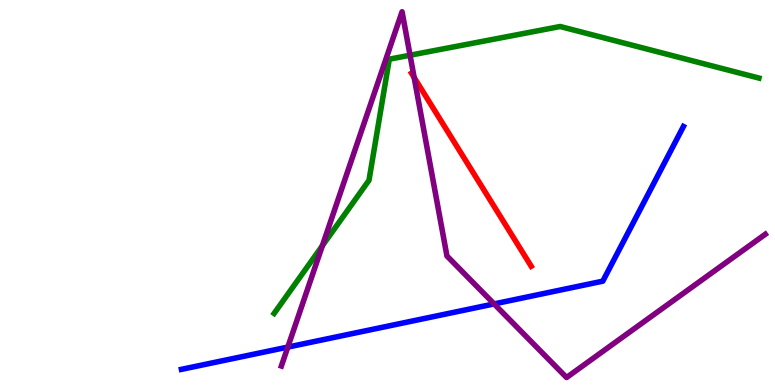[{'lines': ['blue', 'red'], 'intersections': []}, {'lines': ['green', 'red'], 'intersections': []}, {'lines': ['purple', 'red'], 'intersections': [{'x': 5.34, 'y': 7.99}]}, {'lines': ['blue', 'green'], 'intersections': []}, {'lines': ['blue', 'purple'], 'intersections': [{'x': 3.71, 'y': 0.985}, {'x': 6.38, 'y': 2.11}]}, {'lines': ['green', 'purple'], 'intersections': [{'x': 4.16, 'y': 3.62}, {'x': 5.29, 'y': 8.57}]}]